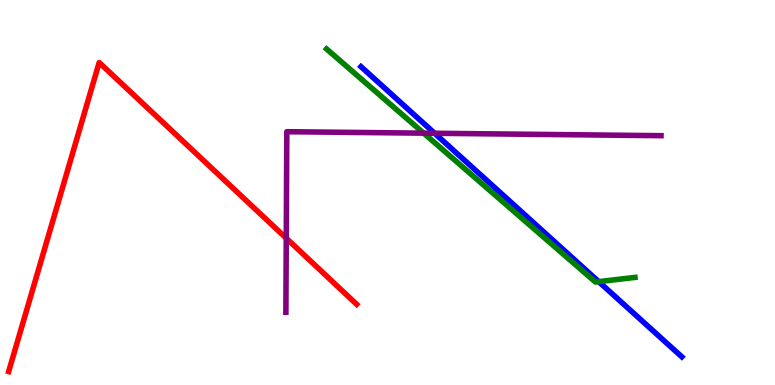[{'lines': ['blue', 'red'], 'intersections': []}, {'lines': ['green', 'red'], 'intersections': []}, {'lines': ['purple', 'red'], 'intersections': [{'x': 3.69, 'y': 3.81}]}, {'lines': ['blue', 'green'], 'intersections': [{'x': 7.73, 'y': 2.68}]}, {'lines': ['blue', 'purple'], 'intersections': [{'x': 5.61, 'y': 6.54}]}, {'lines': ['green', 'purple'], 'intersections': [{'x': 5.47, 'y': 6.54}]}]